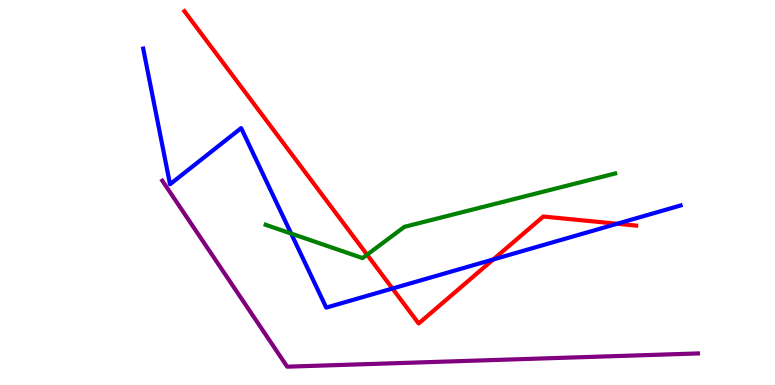[{'lines': ['blue', 'red'], 'intersections': [{'x': 5.06, 'y': 2.51}, {'x': 6.36, 'y': 3.26}, {'x': 7.96, 'y': 4.19}]}, {'lines': ['green', 'red'], 'intersections': [{'x': 4.74, 'y': 3.38}]}, {'lines': ['purple', 'red'], 'intersections': []}, {'lines': ['blue', 'green'], 'intersections': [{'x': 3.76, 'y': 3.93}]}, {'lines': ['blue', 'purple'], 'intersections': []}, {'lines': ['green', 'purple'], 'intersections': []}]